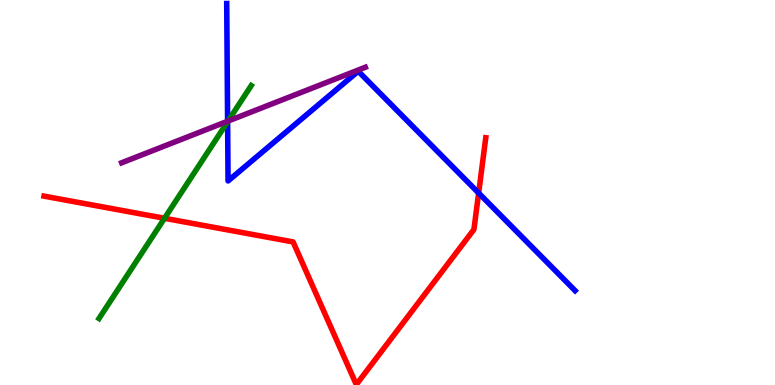[{'lines': ['blue', 'red'], 'intersections': [{'x': 6.18, 'y': 4.99}]}, {'lines': ['green', 'red'], 'intersections': [{'x': 2.12, 'y': 4.33}]}, {'lines': ['purple', 'red'], 'intersections': []}, {'lines': ['blue', 'green'], 'intersections': [{'x': 2.94, 'y': 6.84}]}, {'lines': ['blue', 'purple'], 'intersections': [{'x': 2.94, 'y': 6.85}]}, {'lines': ['green', 'purple'], 'intersections': [{'x': 2.94, 'y': 6.86}]}]